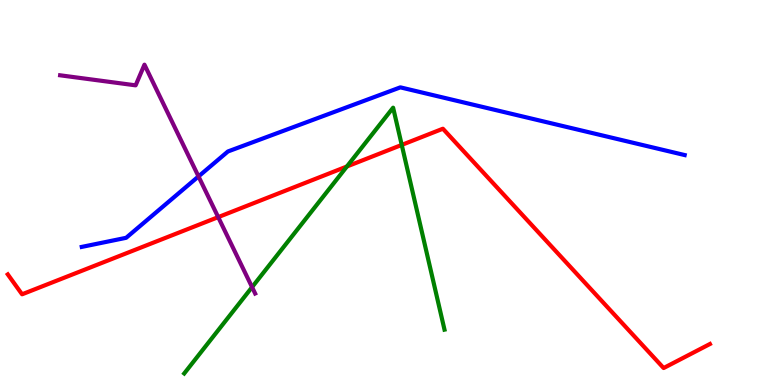[{'lines': ['blue', 'red'], 'intersections': []}, {'lines': ['green', 'red'], 'intersections': [{'x': 4.48, 'y': 5.68}, {'x': 5.18, 'y': 6.24}]}, {'lines': ['purple', 'red'], 'intersections': [{'x': 2.82, 'y': 4.36}]}, {'lines': ['blue', 'green'], 'intersections': []}, {'lines': ['blue', 'purple'], 'intersections': [{'x': 2.56, 'y': 5.42}]}, {'lines': ['green', 'purple'], 'intersections': [{'x': 3.25, 'y': 2.54}]}]